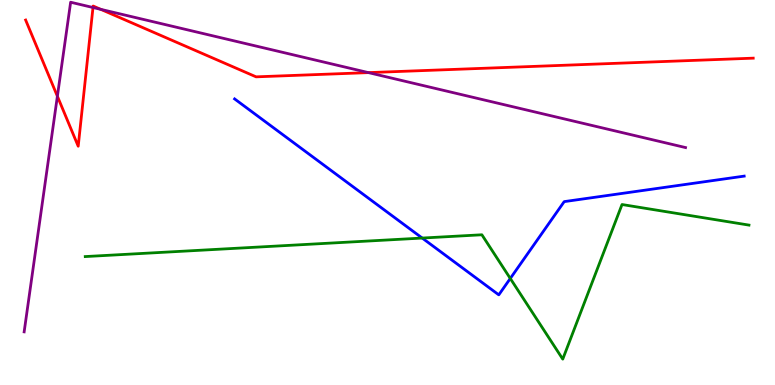[{'lines': ['blue', 'red'], 'intersections': []}, {'lines': ['green', 'red'], 'intersections': []}, {'lines': ['purple', 'red'], 'intersections': [{'x': 0.74, 'y': 7.5}, {'x': 1.2, 'y': 9.8}, {'x': 1.3, 'y': 9.76}, {'x': 4.75, 'y': 8.11}]}, {'lines': ['blue', 'green'], 'intersections': [{'x': 5.45, 'y': 3.82}, {'x': 6.58, 'y': 2.77}]}, {'lines': ['blue', 'purple'], 'intersections': []}, {'lines': ['green', 'purple'], 'intersections': []}]